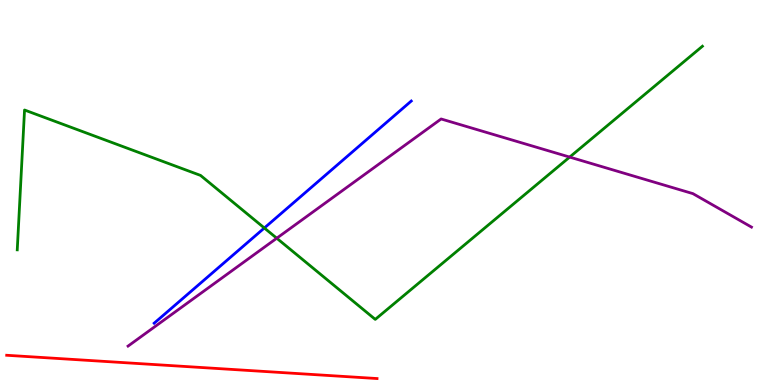[{'lines': ['blue', 'red'], 'intersections': []}, {'lines': ['green', 'red'], 'intersections': []}, {'lines': ['purple', 'red'], 'intersections': []}, {'lines': ['blue', 'green'], 'intersections': [{'x': 3.41, 'y': 4.08}]}, {'lines': ['blue', 'purple'], 'intersections': []}, {'lines': ['green', 'purple'], 'intersections': [{'x': 3.57, 'y': 3.81}, {'x': 7.35, 'y': 5.92}]}]